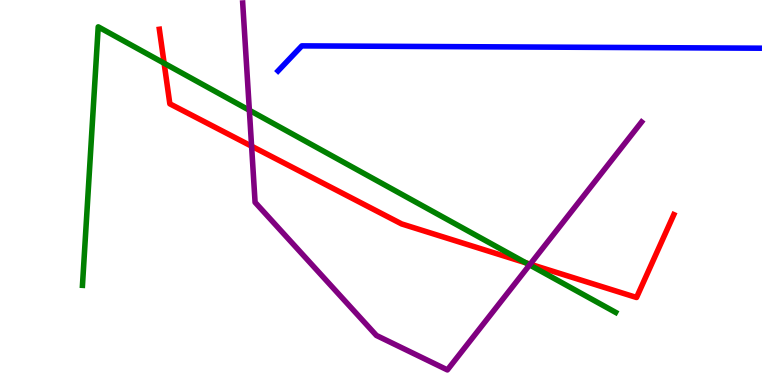[{'lines': ['blue', 'red'], 'intersections': []}, {'lines': ['green', 'red'], 'intersections': [{'x': 2.12, 'y': 8.36}, {'x': 6.78, 'y': 3.17}]}, {'lines': ['purple', 'red'], 'intersections': [{'x': 3.25, 'y': 6.2}, {'x': 6.84, 'y': 3.14}]}, {'lines': ['blue', 'green'], 'intersections': []}, {'lines': ['blue', 'purple'], 'intersections': []}, {'lines': ['green', 'purple'], 'intersections': [{'x': 3.22, 'y': 7.14}, {'x': 6.83, 'y': 3.12}]}]